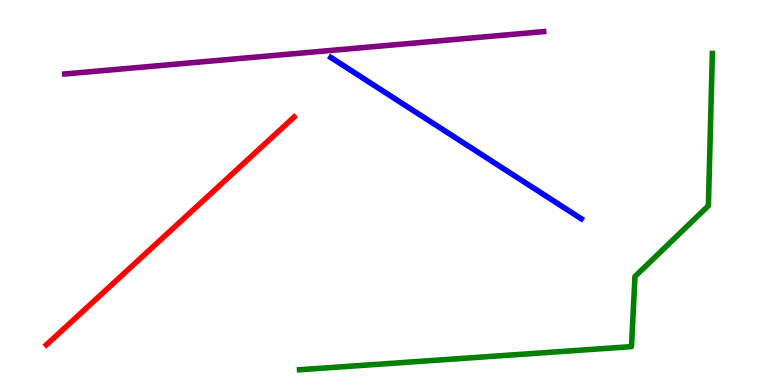[{'lines': ['blue', 'red'], 'intersections': []}, {'lines': ['green', 'red'], 'intersections': []}, {'lines': ['purple', 'red'], 'intersections': []}, {'lines': ['blue', 'green'], 'intersections': []}, {'lines': ['blue', 'purple'], 'intersections': []}, {'lines': ['green', 'purple'], 'intersections': []}]